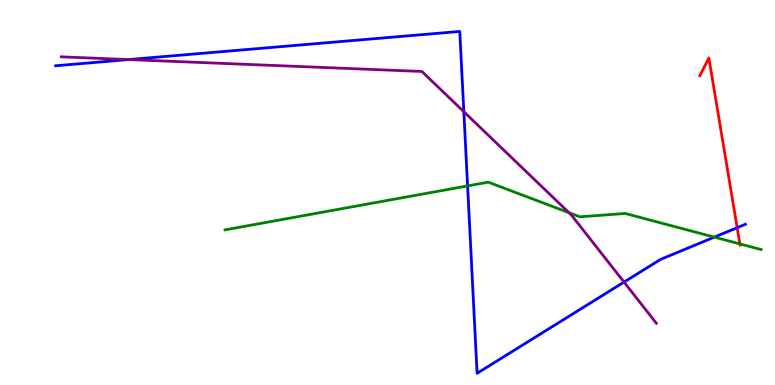[{'lines': ['blue', 'red'], 'intersections': [{'x': 9.51, 'y': 4.09}]}, {'lines': ['green', 'red'], 'intersections': [{'x': 9.55, 'y': 3.66}]}, {'lines': ['purple', 'red'], 'intersections': []}, {'lines': ['blue', 'green'], 'intersections': [{'x': 6.03, 'y': 5.17}, {'x': 9.22, 'y': 3.84}]}, {'lines': ['blue', 'purple'], 'intersections': [{'x': 1.66, 'y': 8.45}, {'x': 5.98, 'y': 7.1}, {'x': 8.05, 'y': 2.67}]}, {'lines': ['green', 'purple'], 'intersections': [{'x': 7.34, 'y': 4.47}]}]